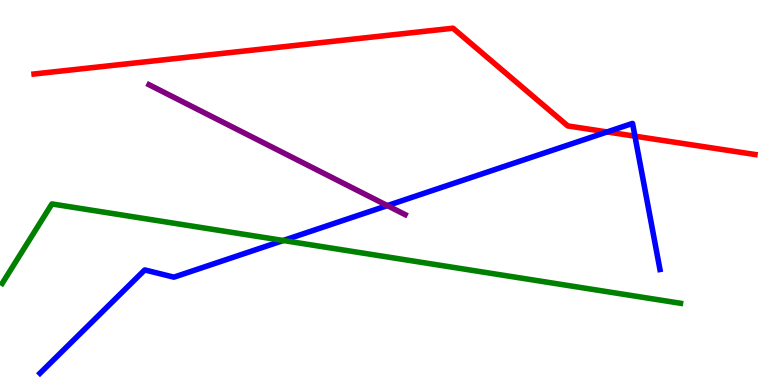[{'lines': ['blue', 'red'], 'intersections': [{'x': 7.83, 'y': 6.57}, {'x': 8.19, 'y': 6.46}]}, {'lines': ['green', 'red'], 'intersections': []}, {'lines': ['purple', 'red'], 'intersections': []}, {'lines': ['blue', 'green'], 'intersections': [{'x': 3.65, 'y': 3.75}]}, {'lines': ['blue', 'purple'], 'intersections': [{'x': 5.0, 'y': 4.66}]}, {'lines': ['green', 'purple'], 'intersections': []}]